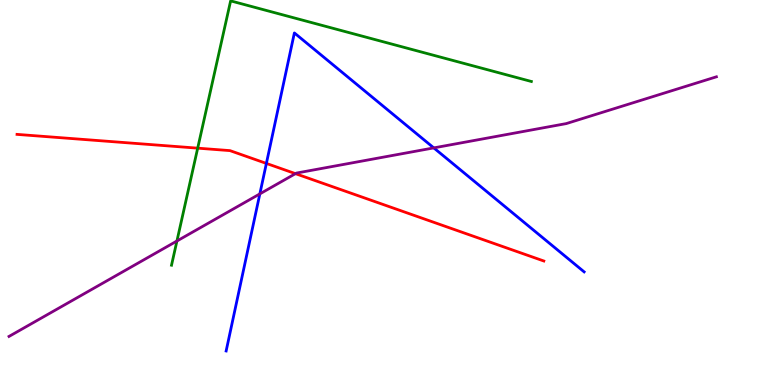[{'lines': ['blue', 'red'], 'intersections': [{'x': 3.44, 'y': 5.76}]}, {'lines': ['green', 'red'], 'intersections': [{'x': 2.55, 'y': 6.15}]}, {'lines': ['purple', 'red'], 'intersections': [{'x': 3.81, 'y': 5.49}]}, {'lines': ['blue', 'green'], 'intersections': []}, {'lines': ['blue', 'purple'], 'intersections': [{'x': 3.35, 'y': 4.96}, {'x': 5.6, 'y': 6.16}]}, {'lines': ['green', 'purple'], 'intersections': [{'x': 2.28, 'y': 3.74}]}]